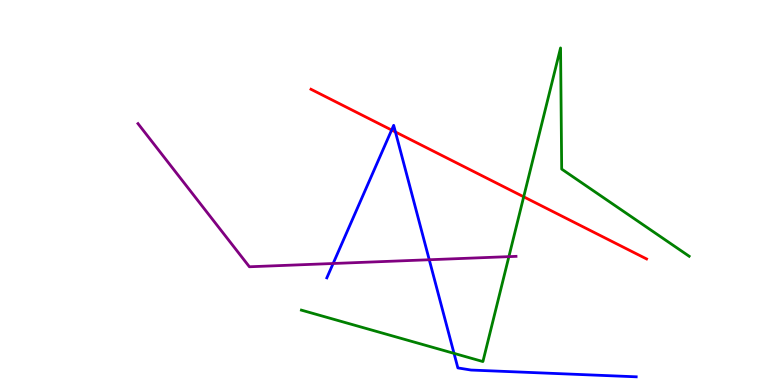[{'lines': ['blue', 'red'], 'intersections': [{'x': 5.05, 'y': 6.62}, {'x': 5.1, 'y': 6.57}]}, {'lines': ['green', 'red'], 'intersections': [{'x': 6.76, 'y': 4.89}]}, {'lines': ['purple', 'red'], 'intersections': []}, {'lines': ['blue', 'green'], 'intersections': [{'x': 5.86, 'y': 0.822}]}, {'lines': ['blue', 'purple'], 'intersections': [{'x': 4.3, 'y': 3.16}, {'x': 5.54, 'y': 3.25}]}, {'lines': ['green', 'purple'], 'intersections': [{'x': 6.57, 'y': 3.33}]}]